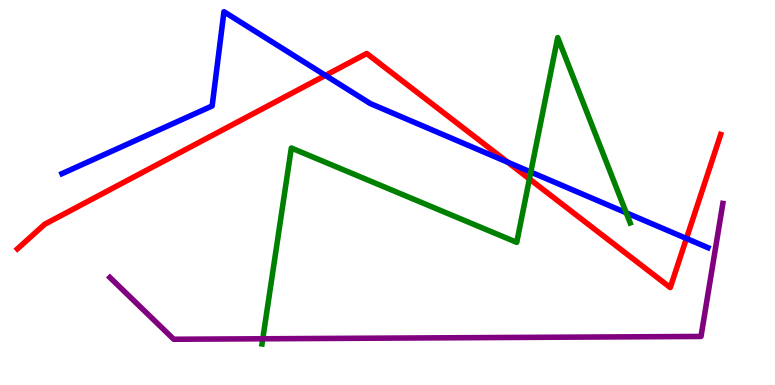[{'lines': ['blue', 'red'], 'intersections': [{'x': 4.2, 'y': 8.04}, {'x': 6.55, 'y': 5.79}, {'x': 8.86, 'y': 3.81}]}, {'lines': ['green', 'red'], 'intersections': [{'x': 6.83, 'y': 5.35}]}, {'lines': ['purple', 'red'], 'intersections': []}, {'lines': ['blue', 'green'], 'intersections': [{'x': 6.85, 'y': 5.53}, {'x': 8.08, 'y': 4.47}]}, {'lines': ['blue', 'purple'], 'intersections': []}, {'lines': ['green', 'purple'], 'intersections': [{'x': 3.39, 'y': 1.2}]}]